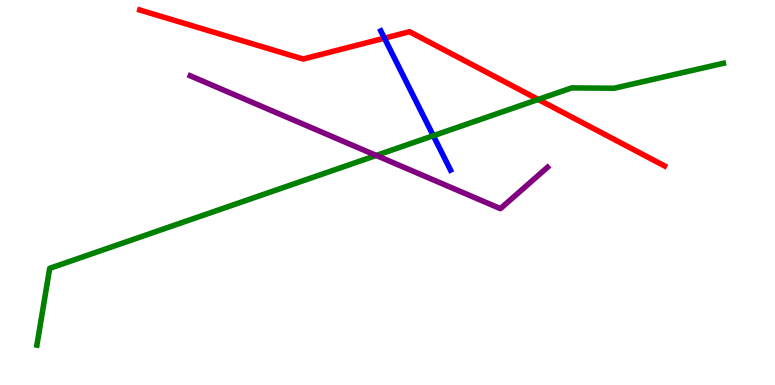[{'lines': ['blue', 'red'], 'intersections': [{'x': 4.96, 'y': 9.01}]}, {'lines': ['green', 'red'], 'intersections': [{'x': 6.95, 'y': 7.42}]}, {'lines': ['purple', 'red'], 'intersections': []}, {'lines': ['blue', 'green'], 'intersections': [{'x': 5.59, 'y': 6.47}]}, {'lines': ['blue', 'purple'], 'intersections': []}, {'lines': ['green', 'purple'], 'intersections': [{'x': 4.85, 'y': 5.96}]}]